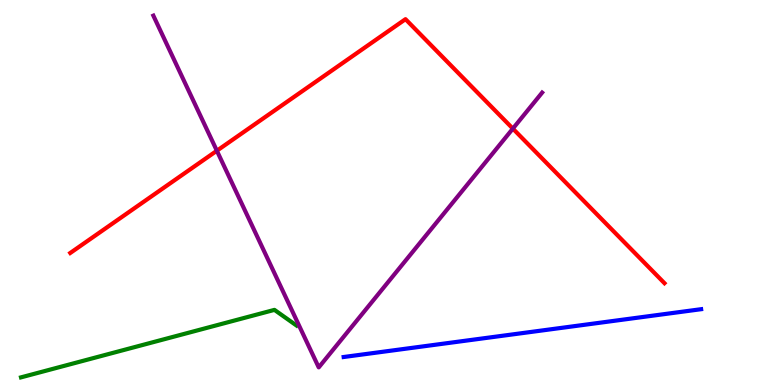[{'lines': ['blue', 'red'], 'intersections': []}, {'lines': ['green', 'red'], 'intersections': []}, {'lines': ['purple', 'red'], 'intersections': [{'x': 2.8, 'y': 6.08}, {'x': 6.62, 'y': 6.66}]}, {'lines': ['blue', 'green'], 'intersections': []}, {'lines': ['blue', 'purple'], 'intersections': []}, {'lines': ['green', 'purple'], 'intersections': []}]